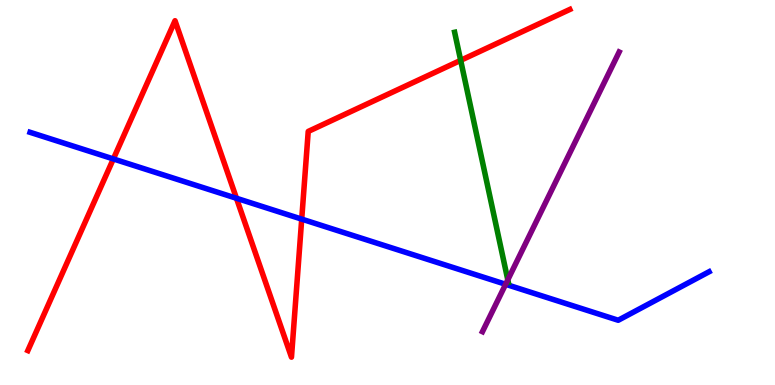[{'lines': ['blue', 'red'], 'intersections': [{'x': 1.46, 'y': 5.87}, {'x': 3.05, 'y': 4.85}, {'x': 3.89, 'y': 4.31}]}, {'lines': ['green', 'red'], 'intersections': [{'x': 5.94, 'y': 8.43}]}, {'lines': ['purple', 'red'], 'intersections': []}, {'lines': ['blue', 'green'], 'intersections': []}, {'lines': ['blue', 'purple'], 'intersections': [{'x': 6.52, 'y': 2.62}]}, {'lines': ['green', 'purple'], 'intersections': [{'x': 6.55, 'y': 2.73}]}]